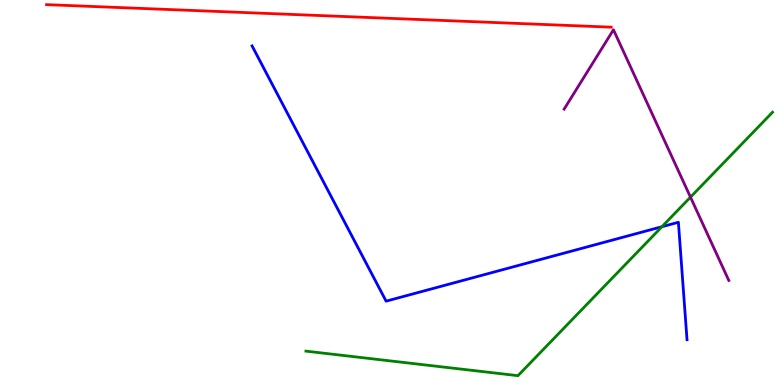[{'lines': ['blue', 'red'], 'intersections': []}, {'lines': ['green', 'red'], 'intersections': []}, {'lines': ['purple', 'red'], 'intersections': []}, {'lines': ['blue', 'green'], 'intersections': [{'x': 8.54, 'y': 4.11}]}, {'lines': ['blue', 'purple'], 'intersections': []}, {'lines': ['green', 'purple'], 'intersections': [{'x': 8.91, 'y': 4.88}]}]